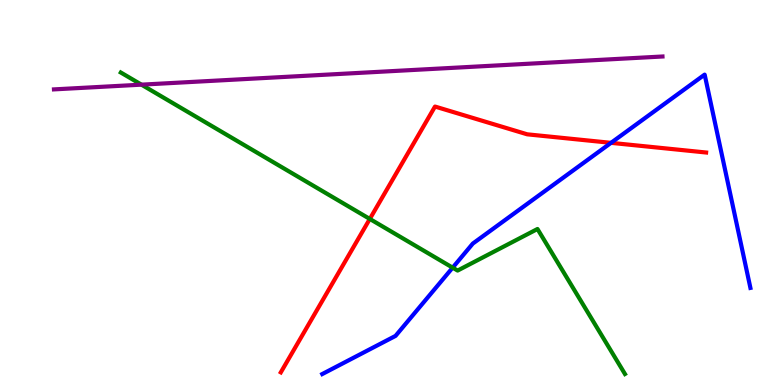[{'lines': ['blue', 'red'], 'intersections': [{'x': 7.88, 'y': 6.29}]}, {'lines': ['green', 'red'], 'intersections': [{'x': 4.77, 'y': 4.31}]}, {'lines': ['purple', 'red'], 'intersections': []}, {'lines': ['blue', 'green'], 'intersections': [{'x': 5.84, 'y': 3.05}]}, {'lines': ['blue', 'purple'], 'intersections': []}, {'lines': ['green', 'purple'], 'intersections': [{'x': 1.83, 'y': 7.8}]}]